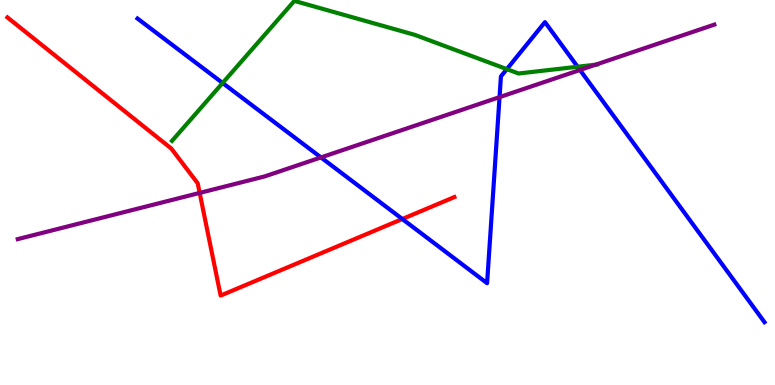[{'lines': ['blue', 'red'], 'intersections': [{'x': 5.19, 'y': 4.31}]}, {'lines': ['green', 'red'], 'intersections': []}, {'lines': ['purple', 'red'], 'intersections': [{'x': 2.58, 'y': 4.99}]}, {'lines': ['blue', 'green'], 'intersections': [{'x': 2.87, 'y': 7.84}, {'x': 6.54, 'y': 8.2}, {'x': 7.45, 'y': 8.27}]}, {'lines': ['blue', 'purple'], 'intersections': [{'x': 4.14, 'y': 5.91}, {'x': 6.45, 'y': 7.48}, {'x': 7.48, 'y': 8.18}]}, {'lines': ['green', 'purple'], 'intersections': [{'x': 7.69, 'y': 8.32}]}]